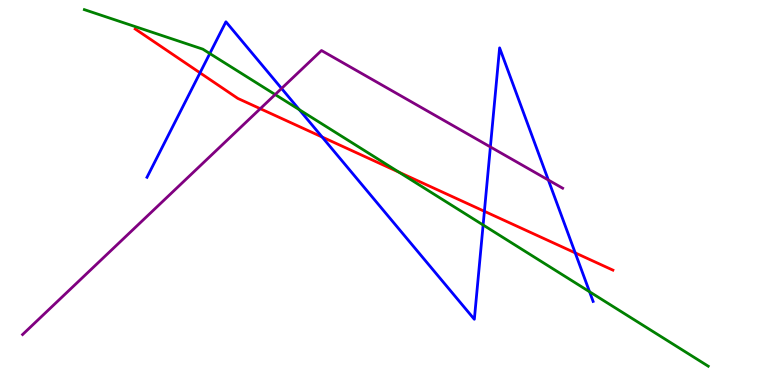[{'lines': ['blue', 'red'], 'intersections': [{'x': 2.58, 'y': 8.11}, {'x': 4.16, 'y': 6.44}, {'x': 6.25, 'y': 4.51}, {'x': 7.42, 'y': 3.43}]}, {'lines': ['green', 'red'], 'intersections': [{'x': 5.15, 'y': 5.53}]}, {'lines': ['purple', 'red'], 'intersections': [{'x': 3.36, 'y': 7.18}]}, {'lines': ['blue', 'green'], 'intersections': [{'x': 2.71, 'y': 8.61}, {'x': 3.86, 'y': 7.15}, {'x': 6.23, 'y': 4.16}, {'x': 7.61, 'y': 2.42}]}, {'lines': ['blue', 'purple'], 'intersections': [{'x': 3.63, 'y': 7.7}, {'x': 6.33, 'y': 6.18}, {'x': 7.08, 'y': 5.32}]}, {'lines': ['green', 'purple'], 'intersections': [{'x': 3.55, 'y': 7.54}]}]